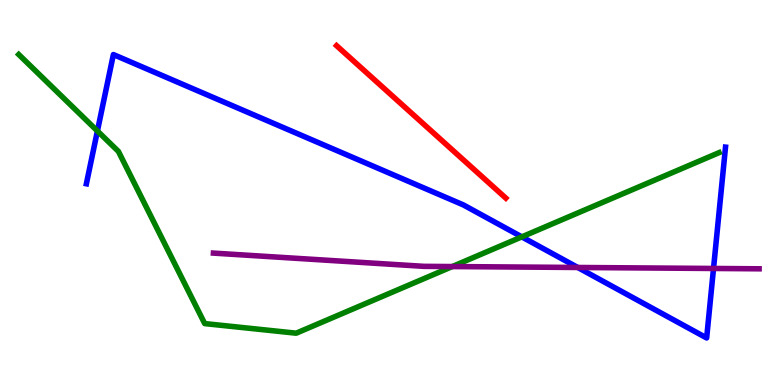[{'lines': ['blue', 'red'], 'intersections': []}, {'lines': ['green', 'red'], 'intersections': []}, {'lines': ['purple', 'red'], 'intersections': []}, {'lines': ['blue', 'green'], 'intersections': [{'x': 1.26, 'y': 6.6}, {'x': 6.73, 'y': 3.85}]}, {'lines': ['blue', 'purple'], 'intersections': [{'x': 7.45, 'y': 3.05}, {'x': 9.21, 'y': 3.03}]}, {'lines': ['green', 'purple'], 'intersections': [{'x': 5.84, 'y': 3.08}]}]